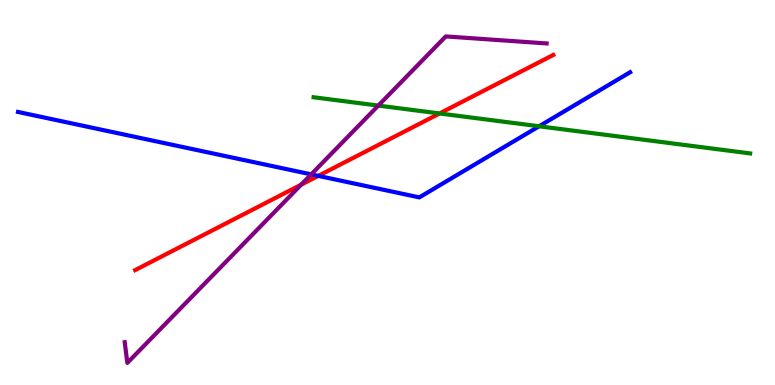[{'lines': ['blue', 'red'], 'intersections': [{'x': 4.11, 'y': 5.43}]}, {'lines': ['green', 'red'], 'intersections': [{'x': 5.67, 'y': 7.05}]}, {'lines': ['purple', 'red'], 'intersections': [{'x': 3.89, 'y': 5.2}]}, {'lines': ['blue', 'green'], 'intersections': [{'x': 6.96, 'y': 6.72}]}, {'lines': ['blue', 'purple'], 'intersections': [{'x': 4.02, 'y': 5.47}]}, {'lines': ['green', 'purple'], 'intersections': [{'x': 4.88, 'y': 7.26}]}]